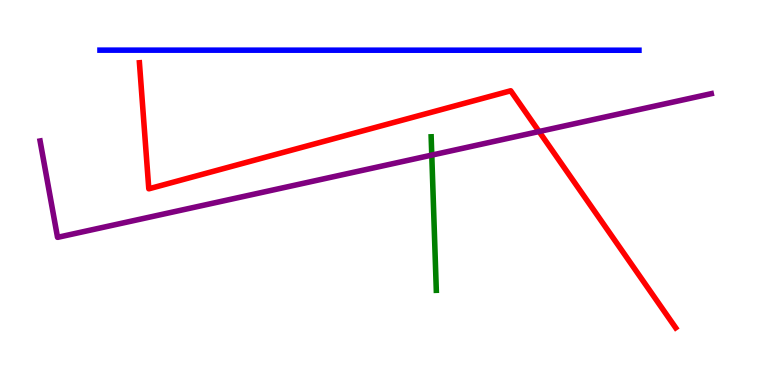[{'lines': ['blue', 'red'], 'intersections': []}, {'lines': ['green', 'red'], 'intersections': []}, {'lines': ['purple', 'red'], 'intersections': [{'x': 6.96, 'y': 6.58}]}, {'lines': ['blue', 'green'], 'intersections': []}, {'lines': ['blue', 'purple'], 'intersections': []}, {'lines': ['green', 'purple'], 'intersections': [{'x': 5.57, 'y': 5.97}]}]